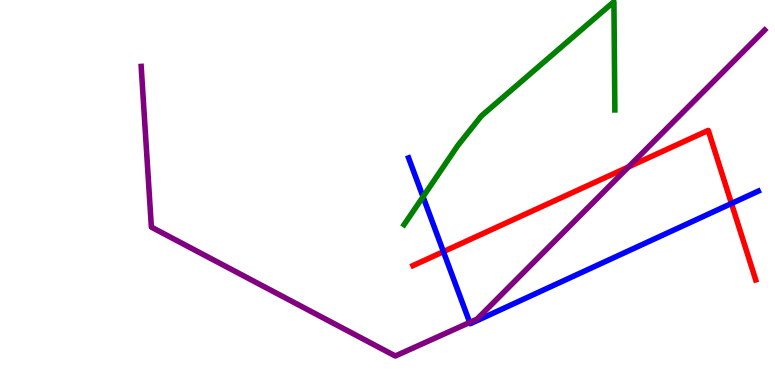[{'lines': ['blue', 'red'], 'intersections': [{'x': 5.72, 'y': 3.46}, {'x': 9.44, 'y': 4.71}]}, {'lines': ['green', 'red'], 'intersections': []}, {'lines': ['purple', 'red'], 'intersections': [{'x': 8.11, 'y': 5.66}]}, {'lines': ['blue', 'green'], 'intersections': [{'x': 5.46, 'y': 4.89}]}, {'lines': ['blue', 'purple'], 'intersections': [{'x': 6.06, 'y': 1.62}]}, {'lines': ['green', 'purple'], 'intersections': []}]